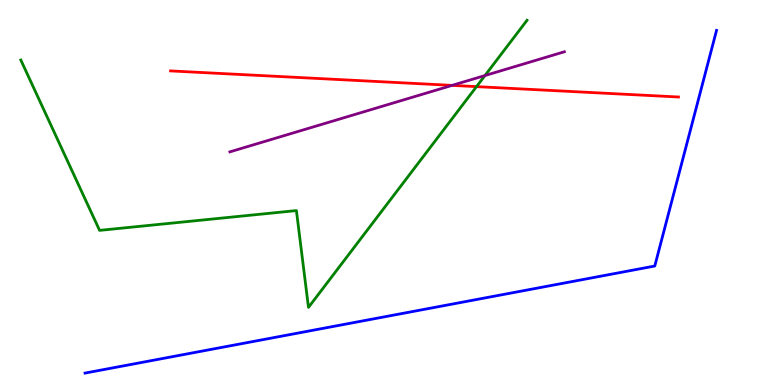[{'lines': ['blue', 'red'], 'intersections': []}, {'lines': ['green', 'red'], 'intersections': [{'x': 6.15, 'y': 7.75}]}, {'lines': ['purple', 'red'], 'intersections': [{'x': 5.83, 'y': 7.78}]}, {'lines': ['blue', 'green'], 'intersections': []}, {'lines': ['blue', 'purple'], 'intersections': []}, {'lines': ['green', 'purple'], 'intersections': [{'x': 6.26, 'y': 8.04}]}]